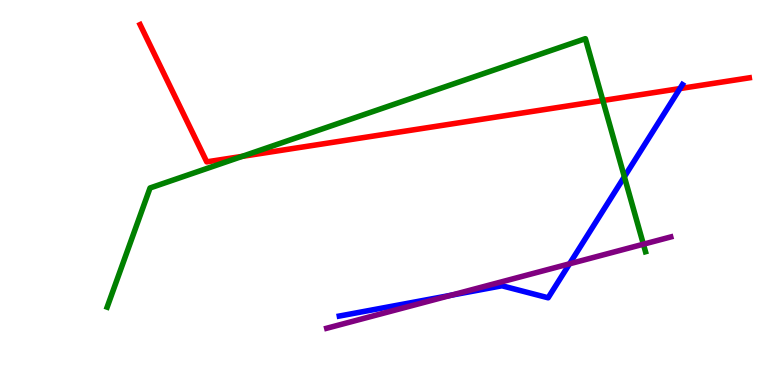[{'lines': ['blue', 'red'], 'intersections': [{'x': 8.77, 'y': 7.7}]}, {'lines': ['green', 'red'], 'intersections': [{'x': 3.13, 'y': 5.94}, {'x': 7.78, 'y': 7.39}]}, {'lines': ['purple', 'red'], 'intersections': []}, {'lines': ['blue', 'green'], 'intersections': [{'x': 8.06, 'y': 5.41}]}, {'lines': ['blue', 'purple'], 'intersections': [{'x': 5.82, 'y': 2.33}, {'x': 7.35, 'y': 3.15}]}, {'lines': ['green', 'purple'], 'intersections': [{'x': 8.3, 'y': 3.66}]}]